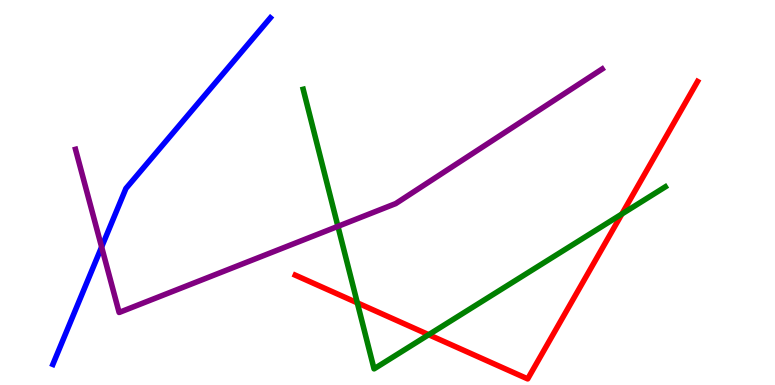[{'lines': ['blue', 'red'], 'intersections': []}, {'lines': ['green', 'red'], 'intersections': [{'x': 4.61, 'y': 2.13}, {'x': 5.53, 'y': 1.31}, {'x': 8.02, 'y': 4.44}]}, {'lines': ['purple', 'red'], 'intersections': []}, {'lines': ['blue', 'green'], 'intersections': []}, {'lines': ['blue', 'purple'], 'intersections': [{'x': 1.31, 'y': 3.58}]}, {'lines': ['green', 'purple'], 'intersections': [{'x': 4.36, 'y': 4.12}]}]